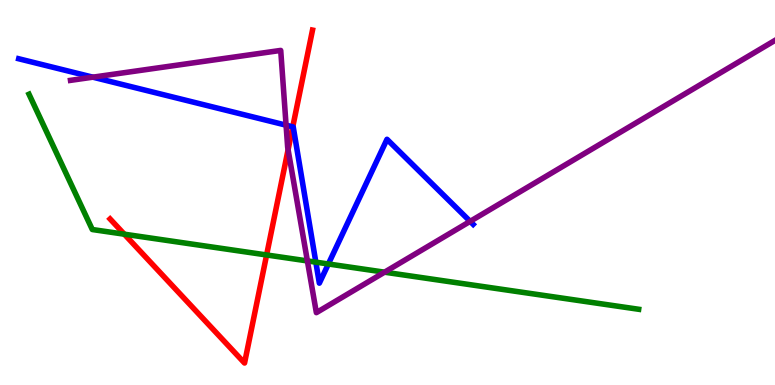[{'lines': ['blue', 'red'], 'intersections': [{'x': 3.78, 'y': 6.71}]}, {'lines': ['green', 'red'], 'intersections': [{'x': 1.6, 'y': 3.92}, {'x': 3.44, 'y': 3.38}]}, {'lines': ['purple', 'red'], 'intersections': [{'x': 3.72, 'y': 6.11}]}, {'lines': ['blue', 'green'], 'intersections': [{'x': 4.08, 'y': 3.19}, {'x': 4.24, 'y': 3.14}]}, {'lines': ['blue', 'purple'], 'intersections': [{'x': 1.2, 'y': 8.0}, {'x': 3.69, 'y': 6.75}, {'x': 6.07, 'y': 4.25}]}, {'lines': ['green', 'purple'], 'intersections': [{'x': 3.97, 'y': 3.22}, {'x': 4.96, 'y': 2.93}]}]